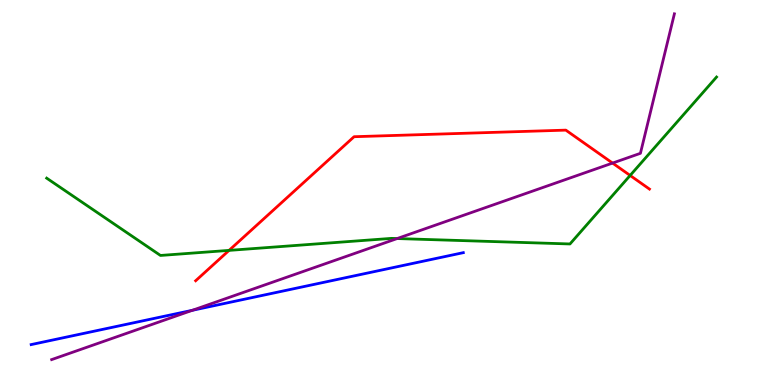[{'lines': ['blue', 'red'], 'intersections': []}, {'lines': ['green', 'red'], 'intersections': [{'x': 2.96, 'y': 3.5}, {'x': 8.13, 'y': 5.44}]}, {'lines': ['purple', 'red'], 'intersections': [{'x': 7.9, 'y': 5.76}]}, {'lines': ['blue', 'green'], 'intersections': []}, {'lines': ['blue', 'purple'], 'intersections': [{'x': 2.48, 'y': 1.94}]}, {'lines': ['green', 'purple'], 'intersections': [{'x': 5.12, 'y': 3.8}]}]